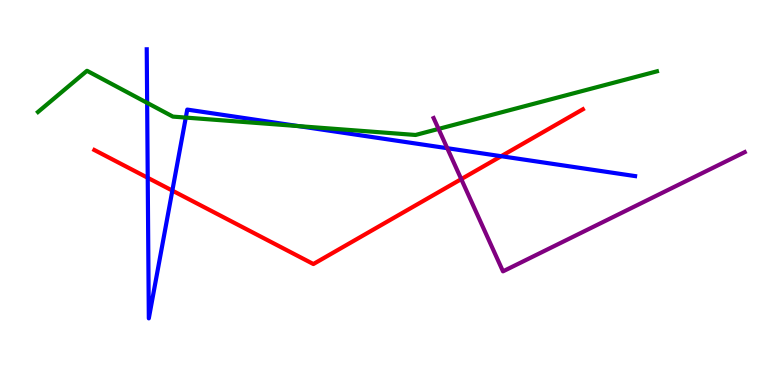[{'lines': ['blue', 'red'], 'intersections': [{'x': 1.91, 'y': 5.38}, {'x': 2.22, 'y': 5.05}, {'x': 6.47, 'y': 5.94}]}, {'lines': ['green', 'red'], 'intersections': []}, {'lines': ['purple', 'red'], 'intersections': [{'x': 5.95, 'y': 5.35}]}, {'lines': ['blue', 'green'], 'intersections': [{'x': 1.9, 'y': 7.33}, {'x': 2.4, 'y': 6.95}, {'x': 3.85, 'y': 6.72}]}, {'lines': ['blue', 'purple'], 'intersections': [{'x': 5.77, 'y': 6.15}]}, {'lines': ['green', 'purple'], 'intersections': [{'x': 5.66, 'y': 6.65}]}]